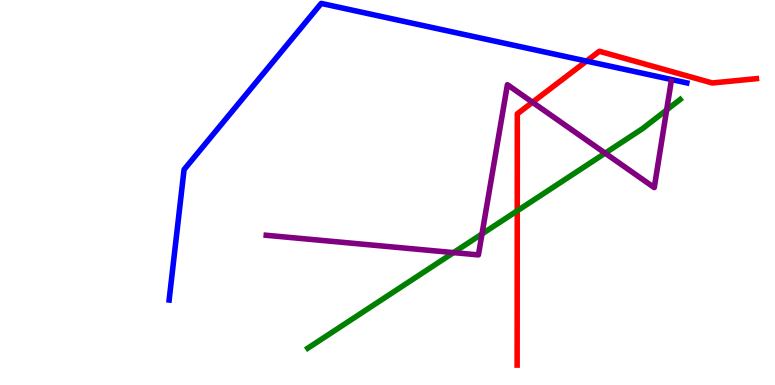[{'lines': ['blue', 'red'], 'intersections': [{'x': 7.57, 'y': 8.41}]}, {'lines': ['green', 'red'], 'intersections': [{'x': 6.67, 'y': 4.52}]}, {'lines': ['purple', 'red'], 'intersections': [{'x': 6.87, 'y': 7.34}]}, {'lines': ['blue', 'green'], 'intersections': []}, {'lines': ['blue', 'purple'], 'intersections': []}, {'lines': ['green', 'purple'], 'intersections': [{'x': 5.85, 'y': 3.44}, {'x': 6.22, 'y': 3.92}, {'x': 7.81, 'y': 6.02}, {'x': 8.6, 'y': 7.14}]}]